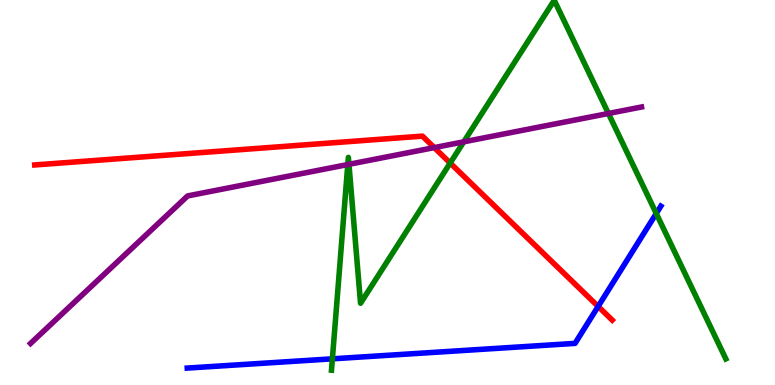[{'lines': ['blue', 'red'], 'intersections': [{'x': 7.72, 'y': 2.04}]}, {'lines': ['green', 'red'], 'intersections': [{'x': 5.81, 'y': 5.77}]}, {'lines': ['purple', 'red'], 'intersections': [{'x': 5.6, 'y': 6.17}]}, {'lines': ['blue', 'green'], 'intersections': [{'x': 4.29, 'y': 0.68}, {'x': 8.47, 'y': 4.46}]}, {'lines': ['blue', 'purple'], 'intersections': []}, {'lines': ['green', 'purple'], 'intersections': [{'x': 4.49, 'y': 5.73}, {'x': 4.5, 'y': 5.73}, {'x': 5.98, 'y': 6.32}, {'x': 7.85, 'y': 7.05}]}]